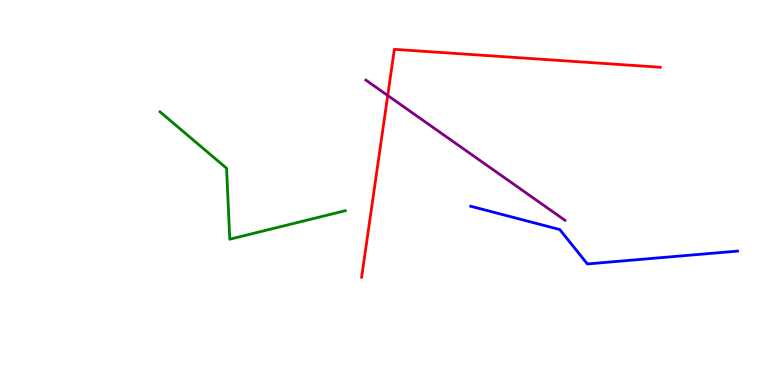[{'lines': ['blue', 'red'], 'intersections': []}, {'lines': ['green', 'red'], 'intersections': []}, {'lines': ['purple', 'red'], 'intersections': [{'x': 5.0, 'y': 7.52}]}, {'lines': ['blue', 'green'], 'intersections': []}, {'lines': ['blue', 'purple'], 'intersections': []}, {'lines': ['green', 'purple'], 'intersections': []}]